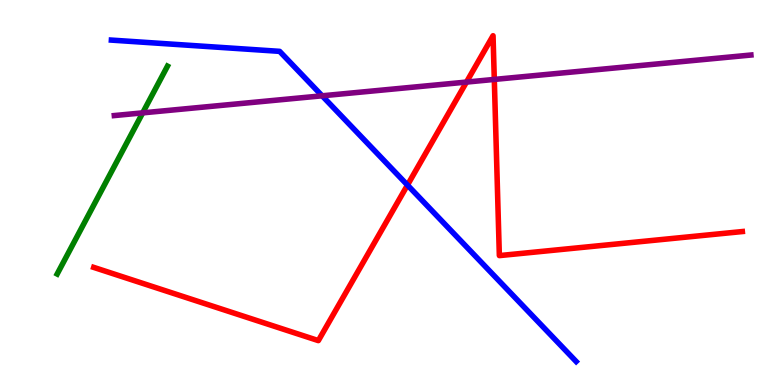[{'lines': ['blue', 'red'], 'intersections': [{'x': 5.26, 'y': 5.19}]}, {'lines': ['green', 'red'], 'intersections': []}, {'lines': ['purple', 'red'], 'intersections': [{'x': 6.02, 'y': 7.87}, {'x': 6.38, 'y': 7.94}]}, {'lines': ['blue', 'green'], 'intersections': []}, {'lines': ['blue', 'purple'], 'intersections': [{'x': 4.16, 'y': 7.51}]}, {'lines': ['green', 'purple'], 'intersections': [{'x': 1.84, 'y': 7.07}]}]